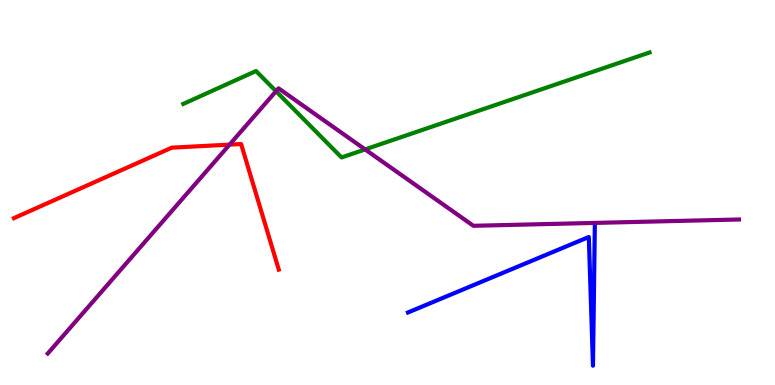[{'lines': ['blue', 'red'], 'intersections': []}, {'lines': ['green', 'red'], 'intersections': []}, {'lines': ['purple', 'red'], 'intersections': [{'x': 2.96, 'y': 6.24}]}, {'lines': ['blue', 'green'], 'intersections': []}, {'lines': ['blue', 'purple'], 'intersections': []}, {'lines': ['green', 'purple'], 'intersections': [{'x': 3.56, 'y': 7.63}, {'x': 4.71, 'y': 6.12}]}]